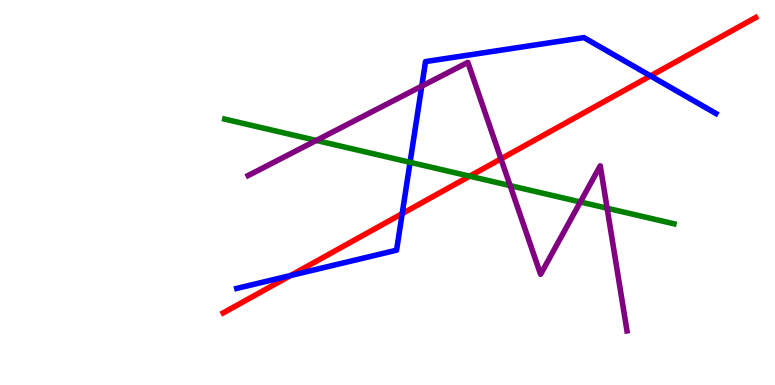[{'lines': ['blue', 'red'], 'intersections': [{'x': 3.75, 'y': 2.84}, {'x': 5.19, 'y': 4.45}, {'x': 8.39, 'y': 8.03}]}, {'lines': ['green', 'red'], 'intersections': [{'x': 6.06, 'y': 5.42}]}, {'lines': ['purple', 'red'], 'intersections': [{'x': 6.46, 'y': 5.87}]}, {'lines': ['blue', 'green'], 'intersections': [{'x': 5.29, 'y': 5.78}]}, {'lines': ['blue', 'purple'], 'intersections': [{'x': 5.44, 'y': 7.76}]}, {'lines': ['green', 'purple'], 'intersections': [{'x': 4.08, 'y': 6.35}, {'x': 6.58, 'y': 5.18}, {'x': 7.49, 'y': 4.75}, {'x': 7.83, 'y': 4.59}]}]